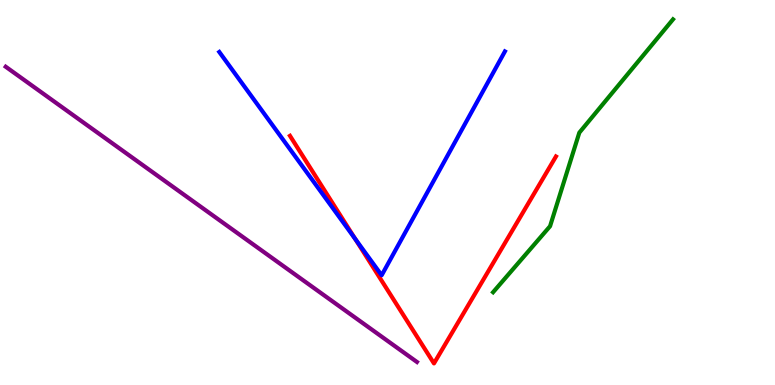[{'lines': ['blue', 'red'], 'intersections': [{'x': 4.58, 'y': 3.8}]}, {'lines': ['green', 'red'], 'intersections': []}, {'lines': ['purple', 'red'], 'intersections': []}, {'lines': ['blue', 'green'], 'intersections': []}, {'lines': ['blue', 'purple'], 'intersections': []}, {'lines': ['green', 'purple'], 'intersections': []}]